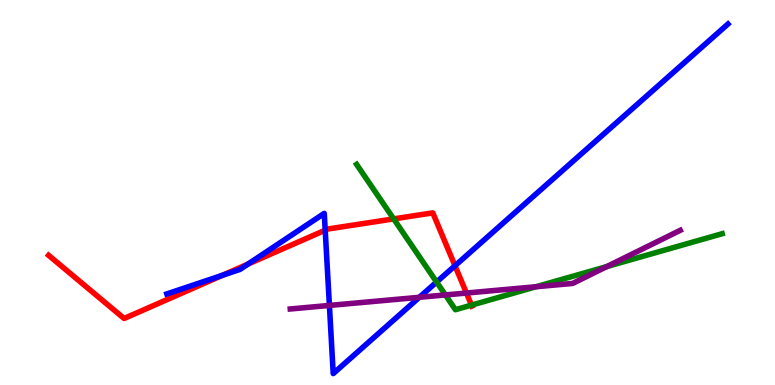[{'lines': ['blue', 'red'], 'intersections': [{'x': 2.87, 'y': 2.85}, {'x': 3.2, 'y': 3.14}, {'x': 4.2, 'y': 4.02}, {'x': 5.87, 'y': 3.1}]}, {'lines': ['green', 'red'], 'intersections': [{'x': 5.08, 'y': 4.31}, {'x': 6.08, 'y': 2.07}]}, {'lines': ['purple', 'red'], 'intersections': [{'x': 6.02, 'y': 2.39}]}, {'lines': ['blue', 'green'], 'intersections': [{'x': 5.63, 'y': 2.67}]}, {'lines': ['blue', 'purple'], 'intersections': [{'x': 4.25, 'y': 2.07}, {'x': 5.41, 'y': 2.28}]}, {'lines': ['green', 'purple'], 'intersections': [{'x': 5.75, 'y': 2.34}, {'x': 6.92, 'y': 2.55}, {'x': 7.83, 'y': 3.08}]}]